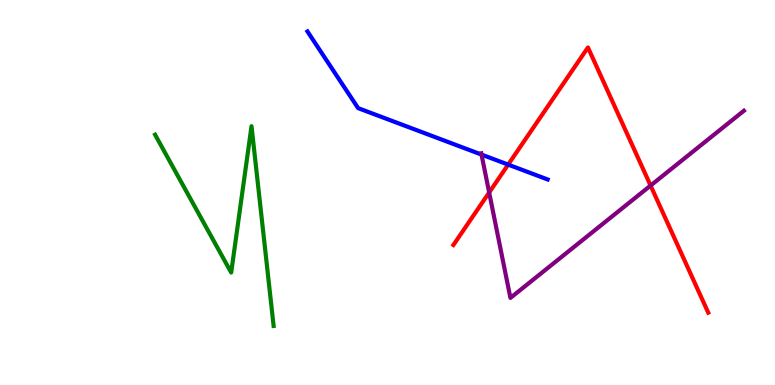[{'lines': ['blue', 'red'], 'intersections': [{'x': 6.56, 'y': 5.72}]}, {'lines': ['green', 'red'], 'intersections': []}, {'lines': ['purple', 'red'], 'intersections': [{'x': 6.31, 'y': 5.0}, {'x': 8.39, 'y': 5.18}]}, {'lines': ['blue', 'green'], 'intersections': []}, {'lines': ['blue', 'purple'], 'intersections': [{'x': 6.21, 'y': 5.99}]}, {'lines': ['green', 'purple'], 'intersections': []}]